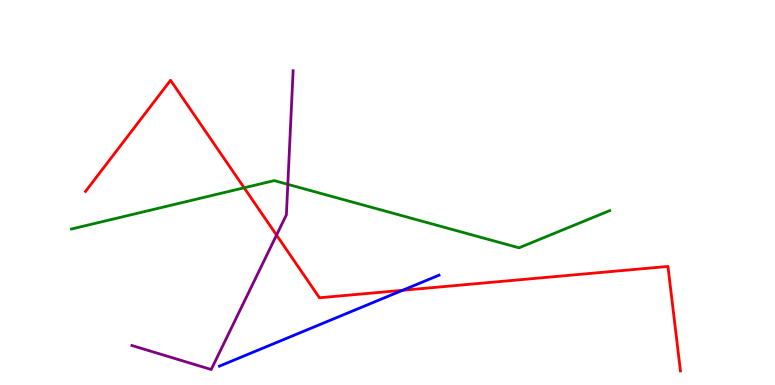[{'lines': ['blue', 'red'], 'intersections': [{'x': 5.19, 'y': 2.46}]}, {'lines': ['green', 'red'], 'intersections': [{'x': 3.15, 'y': 5.12}]}, {'lines': ['purple', 'red'], 'intersections': [{'x': 3.57, 'y': 3.89}]}, {'lines': ['blue', 'green'], 'intersections': []}, {'lines': ['blue', 'purple'], 'intersections': []}, {'lines': ['green', 'purple'], 'intersections': [{'x': 3.71, 'y': 5.21}]}]